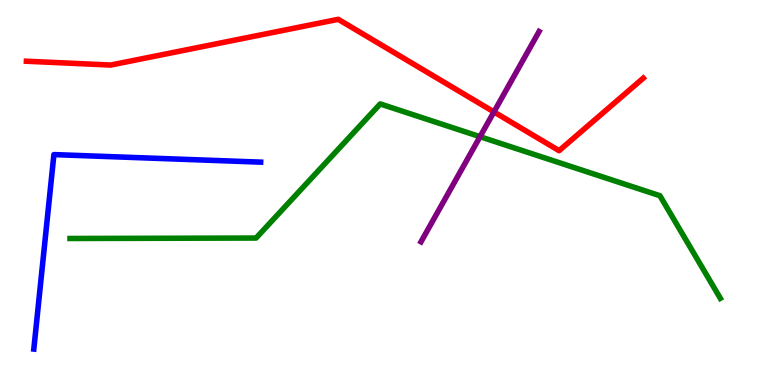[{'lines': ['blue', 'red'], 'intersections': []}, {'lines': ['green', 'red'], 'intersections': []}, {'lines': ['purple', 'red'], 'intersections': [{'x': 6.37, 'y': 7.09}]}, {'lines': ['blue', 'green'], 'intersections': []}, {'lines': ['blue', 'purple'], 'intersections': []}, {'lines': ['green', 'purple'], 'intersections': [{'x': 6.19, 'y': 6.45}]}]